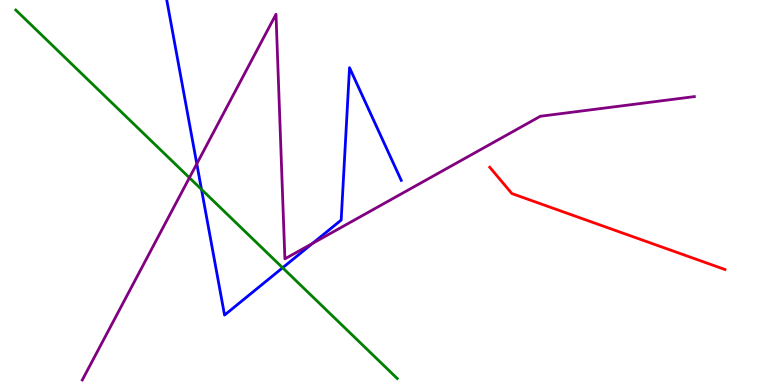[{'lines': ['blue', 'red'], 'intersections': []}, {'lines': ['green', 'red'], 'intersections': []}, {'lines': ['purple', 'red'], 'intersections': []}, {'lines': ['blue', 'green'], 'intersections': [{'x': 2.6, 'y': 5.08}, {'x': 3.65, 'y': 3.04}]}, {'lines': ['blue', 'purple'], 'intersections': [{'x': 2.54, 'y': 5.75}, {'x': 4.03, 'y': 3.68}]}, {'lines': ['green', 'purple'], 'intersections': [{'x': 2.44, 'y': 5.38}]}]